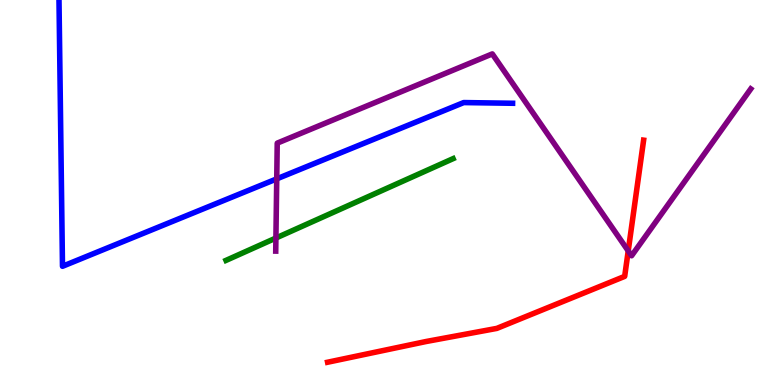[{'lines': ['blue', 'red'], 'intersections': []}, {'lines': ['green', 'red'], 'intersections': []}, {'lines': ['purple', 'red'], 'intersections': [{'x': 8.11, 'y': 3.48}]}, {'lines': ['blue', 'green'], 'intersections': []}, {'lines': ['blue', 'purple'], 'intersections': [{'x': 3.57, 'y': 5.35}]}, {'lines': ['green', 'purple'], 'intersections': [{'x': 3.56, 'y': 3.82}]}]